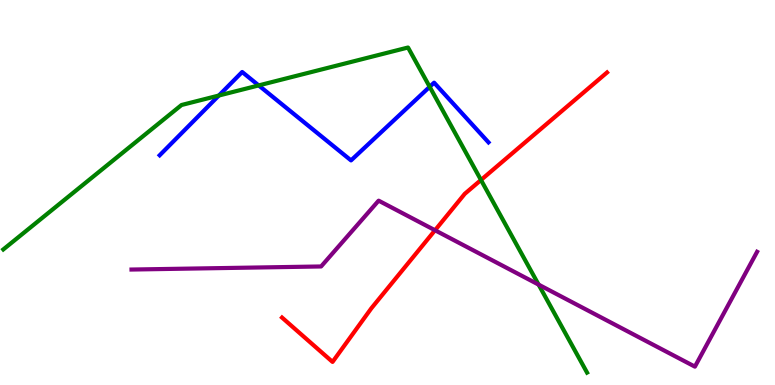[{'lines': ['blue', 'red'], 'intersections': []}, {'lines': ['green', 'red'], 'intersections': [{'x': 6.21, 'y': 5.33}]}, {'lines': ['purple', 'red'], 'intersections': [{'x': 5.61, 'y': 4.02}]}, {'lines': ['blue', 'green'], 'intersections': [{'x': 2.82, 'y': 7.52}, {'x': 3.34, 'y': 7.78}, {'x': 5.54, 'y': 7.74}]}, {'lines': ['blue', 'purple'], 'intersections': []}, {'lines': ['green', 'purple'], 'intersections': [{'x': 6.95, 'y': 2.61}]}]